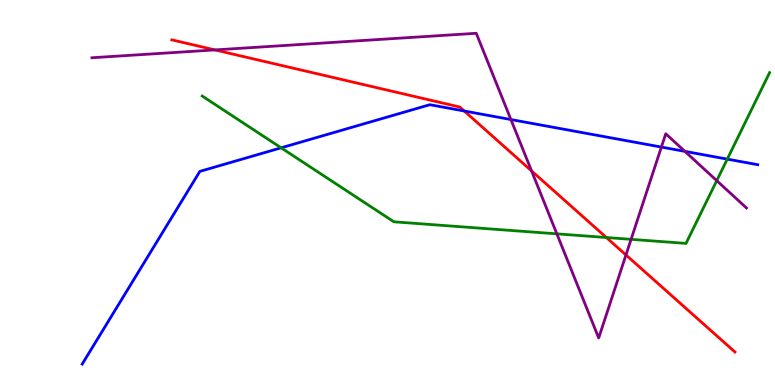[{'lines': ['blue', 'red'], 'intersections': [{'x': 5.99, 'y': 7.12}]}, {'lines': ['green', 'red'], 'intersections': [{'x': 7.82, 'y': 3.83}]}, {'lines': ['purple', 'red'], 'intersections': [{'x': 2.77, 'y': 8.7}, {'x': 6.86, 'y': 5.56}, {'x': 8.08, 'y': 3.38}]}, {'lines': ['blue', 'green'], 'intersections': [{'x': 3.63, 'y': 6.16}, {'x': 9.38, 'y': 5.87}]}, {'lines': ['blue', 'purple'], 'intersections': [{'x': 6.59, 'y': 6.9}, {'x': 8.53, 'y': 6.18}, {'x': 8.84, 'y': 6.07}]}, {'lines': ['green', 'purple'], 'intersections': [{'x': 7.19, 'y': 3.93}, {'x': 8.14, 'y': 3.78}, {'x': 9.25, 'y': 5.31}]}]